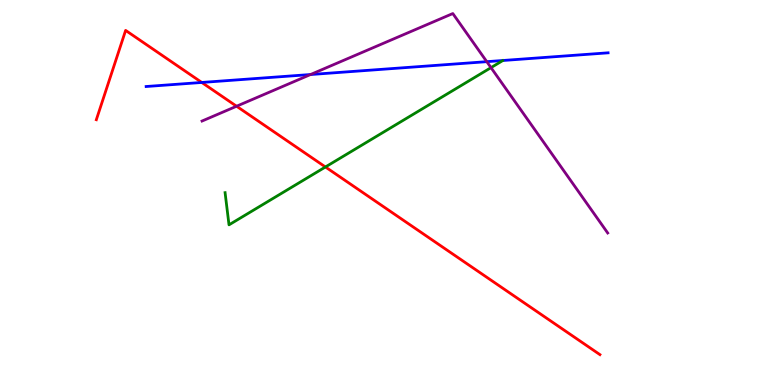[{'lines': ['blue', 'red'], 'intersections': [{'x': 2.6, 'y': 7.86}]}, {'lines': ['green', 'red'], 'intersections': [{'x': 4.2, 'y': 5.66}]}, {'lines': ['purple', 'red'], 'intersections': [{'x': 3.05, 'y': 7.24}]}, {'lines': ['blue', 'green'], 'intersections': []}, {'lines': ['blue', 'purple'], 'intersections': [{'x': 4.01, 'y': 8.06}, {'x': 6.28, 'y': 8.4}]}, {'lines': ['green', 'purple'], 'intersections': [{'x': 6.34, 'y': 8.24}]}]